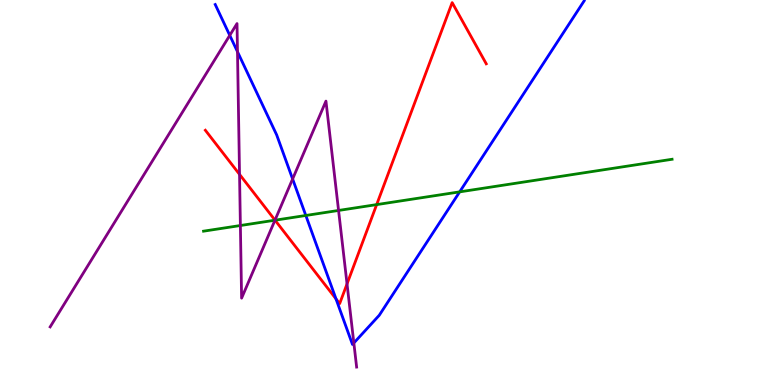[{'lines': ['blue', 'red'], 'intersections': [{'x': 4.34, 'y': 2.24}]}, {'lines': ['green', 'red'], 'intersections': [{'x': 3.55, 'y': 4.28}, {'x': 4.86, 'y': 4.69}]}, {'lines': ['purple', 'red'], 'intersections': [{'x': 3.09, 'y': 5.47}, {'x': 3.55, 'y': 4.28}, {'x': 4.48, 'y': 2.63}]}, {'lines': ['blue', 'green'], 'intersections': [{'x': 3.95, 'y': 4.4}, {'x': 5.93, 'y': 5.02}]}, {'lines': ['blue', 'purple'], 'intersections': [{'x': 2.96, 'y': 9.08}, {'x': 3.06, 'y': 8.66}, {'x': 3.78, 'y': 5.35}, {'x': 4.57, 'y': 1.09}]}, {'lines': ['green', 'purple'], 'intersections': [{'x': 3.1, 'y': 4.14}, {'x': 3.55, 'y': 4.28}, {'x': 4.37, 'y': 4.53}]}]